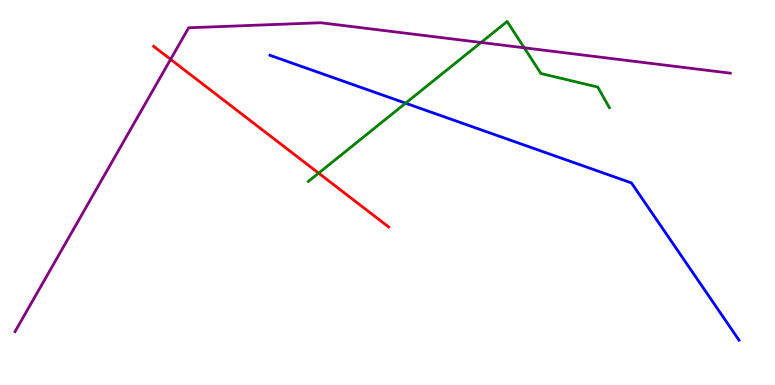[{'lines': ['blue', 'red'], 'intersections': []}, {'lines': ['green', 'red'], 'intersections': [{'x': 4.11, 'y': 5.5}]}, {'lines': ['purple', 'red'], 'intersections': [{'x': 2.2, 'y': 8.46}]}, {'lines': ['blue', 'green'], 'intersections': [{'x': 5.23, 'y': 7.32}]}, {'lines': ['blue', 'purple'], 'intersections': []}, {'lines': ['green', 'purple'], 'intersections': [{'x': 6.21, 'y': 8.9}, {'x': 6.76, 'y': 8.76}]}]